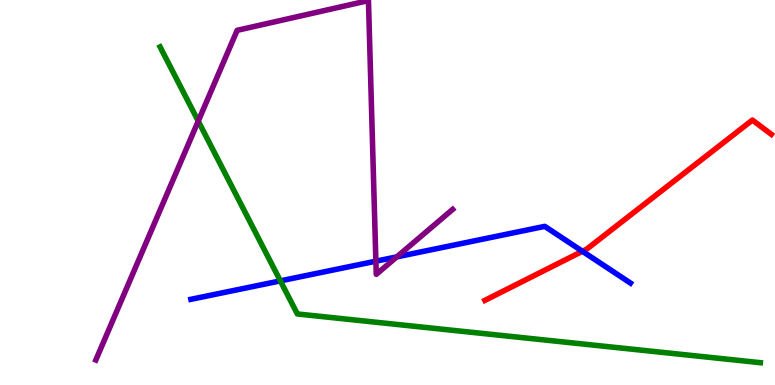[{'lines': ['blue', 'red'], 'intersections': [{'x': 7.52, 'y': 3.47}]}, {'lines': ['green', 'red'], 'intersections': []}, {'lines': ['purple', 'red'], 'intersections': []}, {'lines': ['blue', 'green'], 'intersections': [{'x': 3.62, 'y': 2.7}]}, {'lines': ['blue', 'purple'], 'intersections': [{'x': 4.85, 'y': 3.22}, {'x': 5.12, 'y': 3.33}]}, {'lines': ['green', 'purple'], 'intersections': [{'x': 2.56, 'y': 6.85}]}]